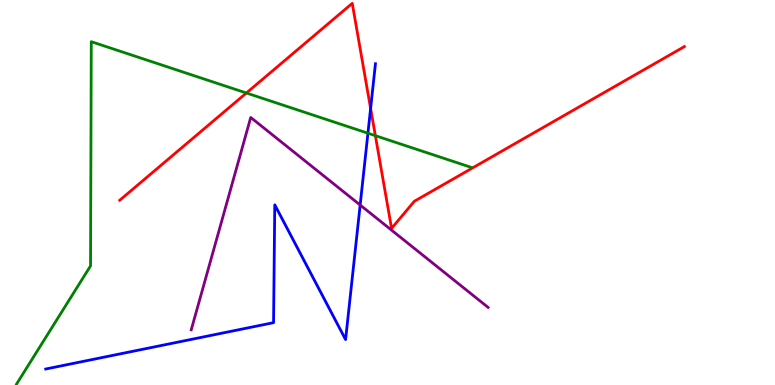[{'lines': ['blue', 'red'], 'intersections': [{'x': 4.78, 'y': 7.18}]}, {'lines': ['green', 'red'], 'intersections': [{'x': 3.18, 'y': 7.58}, {'x': 4.84, 'y': 6.48}]}, {'lines': ['purple', 'red'], 'intersections': []}, {'lines': ['blue', 'green'], 'intersections': [{'x': 4.75, 'y': 6.54}]}, {'lines': ['blue', 'purple'], 'intersections': [{'x': 4.65, 'y': 4.67}]}, {'lines': ['green', 'purple'], 'intersections': []}]